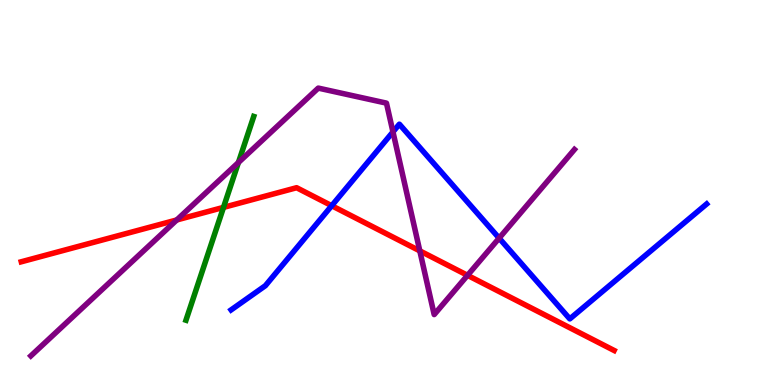[{'lines': ['blue', 'red'], 'intersections': [{'x': 4.28, 'y': 4.66}]}, {'lines': ['green', 'red'], 'intersections': [{'x': 2.88, 'y': 4.61}]}, {'lines': ['purple', 'red'], 'intersections': [{'x': 2.28, 'y': 4.29}, {'x': 5.42, 'y': 3.48}, {'x': 6.03, 'y': 2.85}]}, {'lines': ['blue', 'green'], 'intersections': []}, {'lines': ['blue', 'purple'], 'intersections': [{'x': 5.07, 'y': 6.57}, {'x': 6.44, 'y': 3.81}]}, {'lines': ['green', 'purple'], 'intersections': [{'x': 3.08, 'y': 5.78}]}]